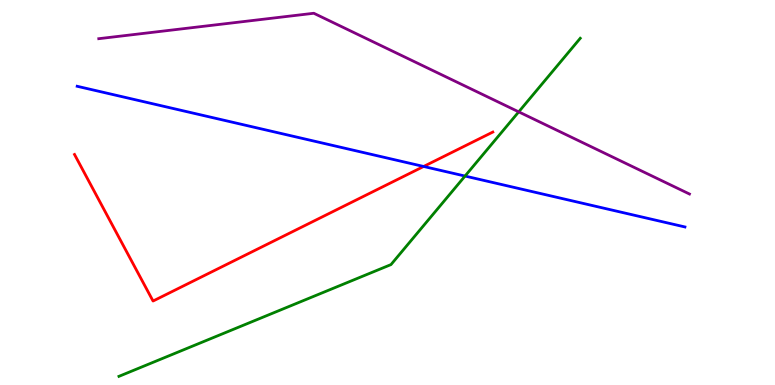[{'lines': ['blue', 'red'], 'intersections': [{'x': 5.47, 'y': 5.68}]}, {'lines': ['green', 'red'], 'intersections': []}, {'lines': ['purple', 'red'], 'intersections': []}, {'lines': ['blue', 'green'], 'intersections': [{'x': 6.0, 'y': 5.43}]}, {'lines': ['blue', 'purple'], 'intersections': []}, {'lines': ['green', 'purple'], 'intersections': [{'x': 6.69, 'y': 7.09}]}]